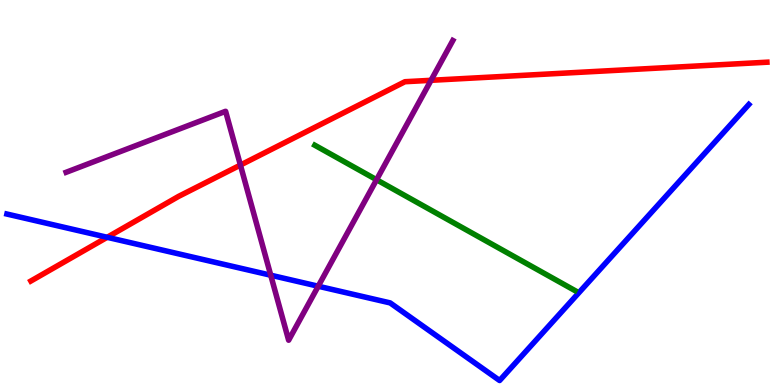[{'lines': ['blue', 'red'], 'intersections': [{'x': 1.38, 'y': 3.84}]}, {'lines': ['green', 'red'], 'intersections': []}, {'lines': ['purple', 'red'], 'intersections': [{'x': 3.1, 'y': 5.71}, {'x': 5.56, 'y': 7.91}]}, {'lines': ['blue', 'green'], 'intersections': []}, {'lines': ['blue', 'purple'], 'intersections': [{'x': 3.49, 'y': 2.85}, {'x': 4.11, 'y': 2.57}]}, {'lines': ['green', 'purple'], 'intersections': [{'x': 4.86, 'y': 5.33}]}]